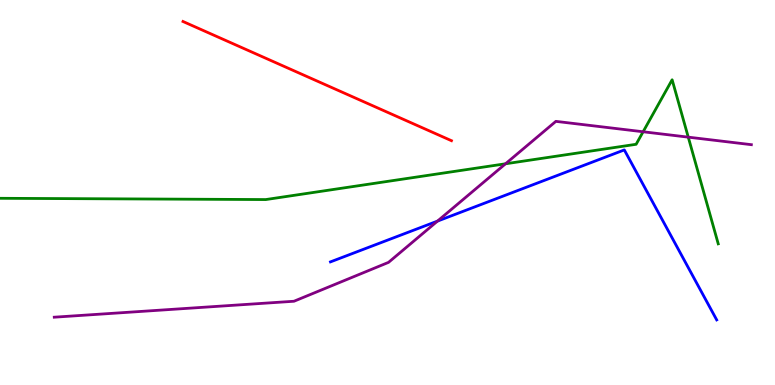[{'lines': ['blue', 'red'], 'intersections': []}, {'lines': ['green', 'red'], 'intersections': []}, {'lines': ['purple', 'red'], 'intersections': []}, {'lines': ['blue', 'green'], 'intersections': []}, {'lines': ['blue', 'purple'], 'intersections': [{'x': 5.65, 'y': 4.26}]}, {'lines': ['green', 'purple'], 'intersections': [{'x': 6.52, 'y': 5.75}, {'x': 8.3, 'y': 6.58}, {'x': 8.88, 'y': 6.44}]}]